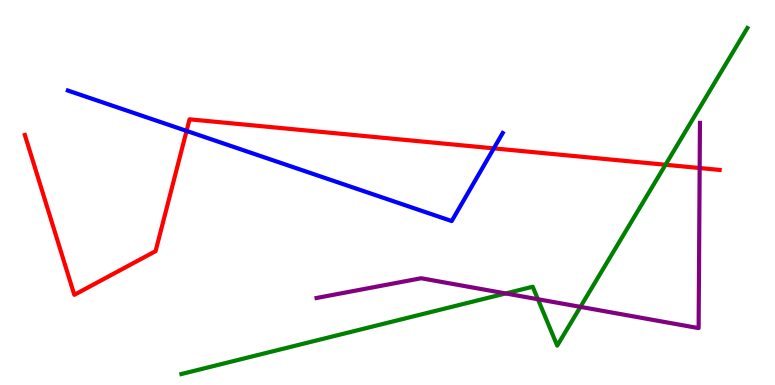[{'lines': ['blue', 'red'], 'intersections': [{'x': 2.41, 'y': 6.6}, {'x': 6.37, 'y': 6.15}]}, {'lines': ['green', 'red'], 'intersections': [{'x': 8.59, 'y': 5.72}]}, {'lines': ['purple', 'red'], 'intersections': [{'x': 9.03, 'y': 5.64}]}, {'lines': ['blue', 'green'], 'intersections': []}, {'lines': ['blue', 'purple'], 'intersections': []}, {'lines': ['green', 'purple'], 'intersections': [{'x': 6.53, 'y': 2.38}, {'x': 6.94, 'y': 2.23}, {'x': 7.49, 'y': 2.03}]}]